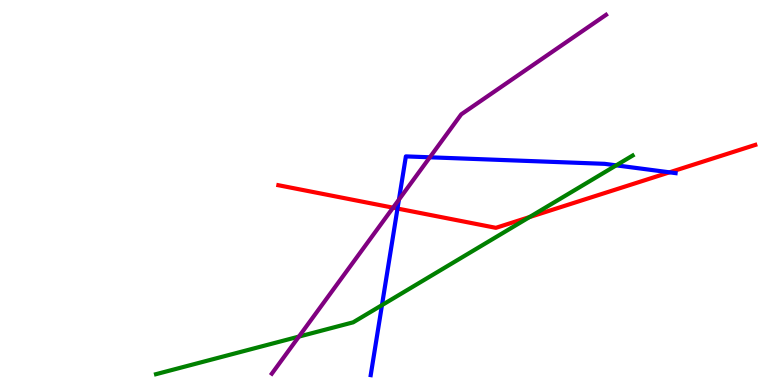[{'lines': ['blue', 'red'], 'intersections': [{'x': 5.13, 'y': 4.58}, {'x': 8.64, 'y': 5.52}]}, {'lines': ['green', 'red'], 'intersections': [{'x': 6.83, 'y': 4.36}]}, {'lines': ['purple', 'red'], 'intersections': [{'x': 5.07, 'y': 4.61}]}, {'lines': ['blue', 'green'], 'intersections': [{'x': 4.93, 'y': 2.07}, {'x': 7.95, 'y': 5.71}]}, {'lines': ['blue', 'purple'], 'intersections': [{'x': 5.15, 'y': 4.81}, {'x': 5.55, 'y': 5.91}]}, {'lines': ['green', 'purple'], 'intersections': [{'x': 3.86, 'y': 1.26}]}]